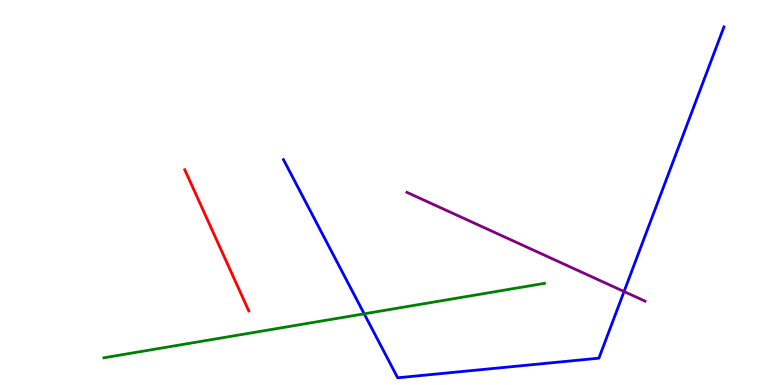[{'lines': ['blue', 'red'], 'intersections': []}, {'lines': ['green', 'red'], 'intersections': []}, {'lines': ['purple', 'red'], 'intersections': []}, {'lines': ['blue', 'green'], 'intersections': [{'x': 4.7, 'y': 1.85}]}, {'lines': ['blue', 'purple'], 'intersections': [{'x': 8.05, 'y': 2.43}]}, {'lines': ['green', 'purple'], 'intersections': []}]